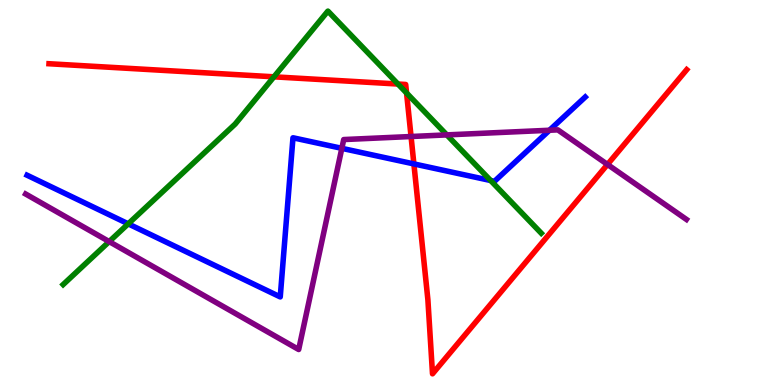[{'lines': ['blue', 'red'], 'intersections': [{'x': 5.34, 'y': 5.74}]}, {'lines': ['green', 'red'], 'intersections': [{'x': 3.53, 'y': 8.0}, {'x': 5.14, 'y': 7.82}, {'x': 5.25, 'y': 7.58}]}, {'lines': ['purple', 'red'], 'intersections': [{'x': 5.3, 'y': 6.45}, {'x': 7.84, 'y': 5.73}]}, {'lines': ['blue', 'green'], 'intersections': [{'x': 1.65, 'y': 4.19}, {'x': 6.33, 'y': 5.31}]}, {'lines': ['blue', 'purple'], 'intersections': [{'x': 4.41, 'y': 6.15}, {'x': 7.09, 'y': 6.62}]}, {'lines': ['green', 'purple'], 'intersections': [{'x': 1.41, 'y': 3.72}, {'x': 5.77, 'y': 6.5}]}]